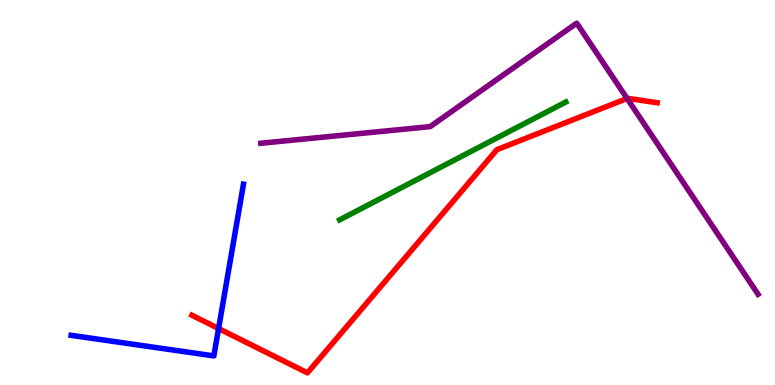[{'lines': ['blue', 'red'], 'intersections': [{'x': 2.82, 'y': 1.47}]}, {'lines': ['green', 'red'], 'intersections': []}, {'lines': ['purple', 'red'], 'intersections': [{'x': 8.09, 'y': 7.44}]}, {'lines': ['blue', 'green'], 'intersections': []}, {'lines': ['blue', 'purple'], 'intersections': []}, {'lines': ['green', 'purple'], 'intersections': []}]